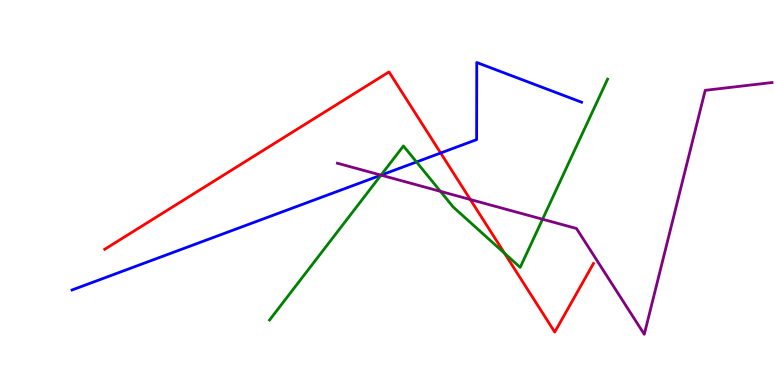[{'lines': ['blue', 'red'], 'intersections': [{'x': 5.69, 'y': 6.03}]}, {'lines': ['green', 'red'], 'intersections': [{'x': 6.51, 'y': 3.42}]}, {'lines': ['purple', 'red'], 'intersections': [{'x': 6.07, 'y': 4.82}]}, {'lines': ['blue', 'green'], 'intersections': [{'x': 4.92, 'y': 5.45}, {'x': 5.37, 'y': 5.79}]}, {'lines': ['blue', 'purple'], 'intersections': [{'x': 4.92, 'y': 5.45}]}, {'lines': ['green', 'purple'], 'intersections': [{'x': 4.92, 'y': 5.45}, {'x': 5.68, 'y': 5.03}, {'x': 7.0, 'y': 4.31}]}]